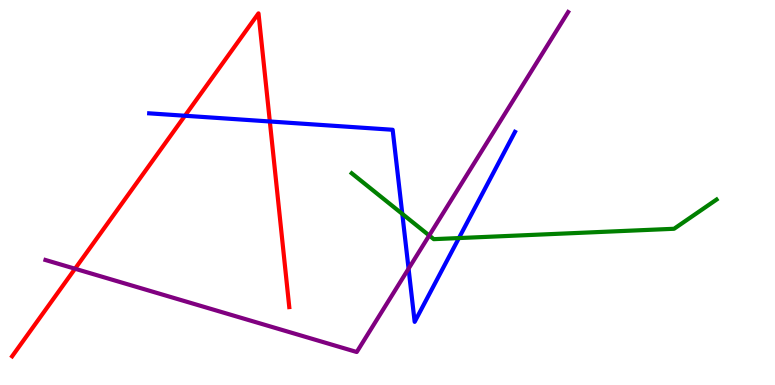[{'lines': ['blue', 'red'], 'intersections': [{'x': 2.39, 'y': 6.99}, {'x': 3.48, 'y': 6.84}]}, {'lines': ['green', 'red'], 'intersections': []}, {'lines': ['purple', 'red'], 'intersections': [{'x': 0.968, 'y': 3.02}]}, {'lines': ['blue', 'green'], 'intersections': [{'x': 5.19, 'y': 4.44}, {'x': 5.92, 'y': 3.82}]}, {'lines': ['blue', 'purple'], 'intersections': [{'x': 5.27, 'y': 3.02}]}, {'lines': ['green', 'purple'], 'intersections': [{'x': 5.54, 'y': 3.88}]}]